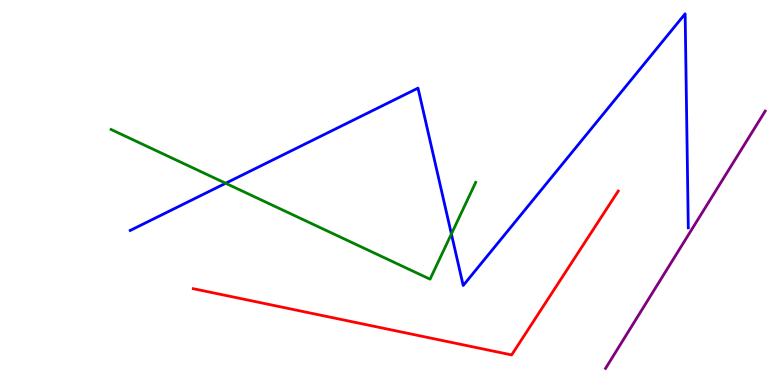[{'lines': ['blue', 'red'], 'intersections': []}, {'lines': ['green', 'red'], 'intersections': []}, {'lines': ['purple', 'red'], 'intersections': []}, {'lines': ['blue', 'green'], 'intersections': [{'x': 2.91, 'y': 5.24}, {'x': 5.82, 'y': 3.92}]}, {'lines': ['blue', 'purple'], 'intersections': []}, {'lines': ['green', 'purple'], 'intersections': []}]